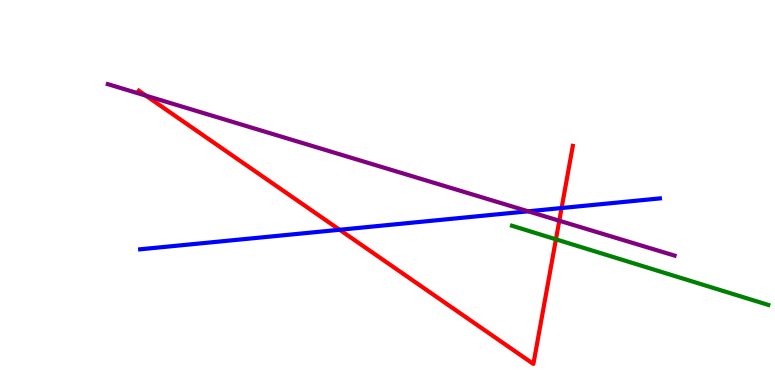[{'lines': ['blue', 'red'], 'intersections': [{'x': 4.38, 'y': 4.03}, {'x': 7.25, 'y': 4.6}]}, {'lines': ['green', 'red'], 'intersections': [{'x': 7.17, 'y': 3.78}]}, {'lines': ['purple', 'red'], 'intersections': [{'x': 1.88, 'y': 7.52}, {'x': 7.22, 'y': 4.27}]}, {'lines': ['blue', 'green'], 'intersections': []}, {'lines': ['blue', 'purple'], 'intersections': [{'x': 6.82, 'y': 4.51}]}, {'lines': ['green', 'purple'], 'intersections': []}]